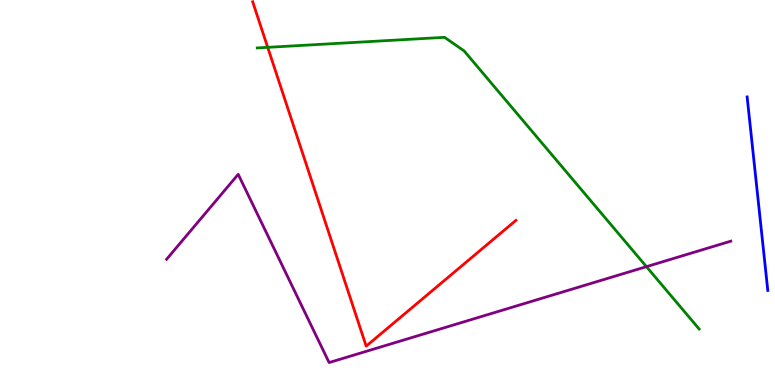[{'lines': ['blue', 'red'], 'intersections': []}, {'lines': ['green', 'red'], 'intersections': [{'x': 3.45, 'y': 8.77}]}, {'lines': ['purple', 'red'], 'intersections': []}, {'lines': ['blue', 'green'], 'intersections': []}, {'lines': ['blue', 'purple'], 'intersections': []}, {'lines': ['green', 'purple'], 'intersections': [{'x': 8.34, 'y': 3.07}]}]